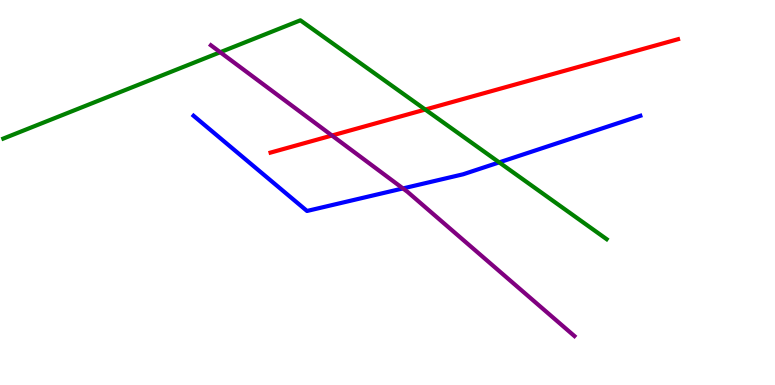[{'lines': ['blue', 'red'], 'intersections': []}, {'lines': ['green', 'red'], 'intersections': [{'x': 5.49, 'y': 7.15}]}, {'lines': ['purple', 'red'], 'intersections': [{'x': 4.28, 'y': 6.48}]}, {'lines': ['blue', 'green'], 'intersections': [{'x': 6.44, 'y': 5.78}]}, {'lines': ['blue', 'purple'], 'intersections': [{'x': 5.2, 'y': 5.11}]}, {'lines': ['green', 'purple'], 'intersections': [{'x': 2.84, 'y': 8.64}]}]